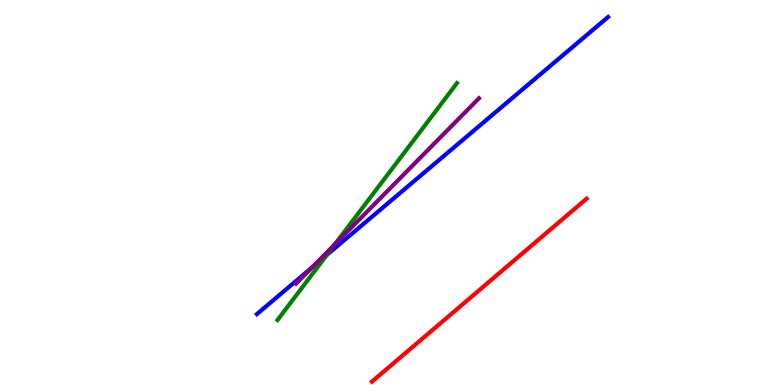[{'lines': ['blue', 'red'], 'intersections': []}, {'lines': ['green', 'red'], 'intersections': []}, {'lines': ['purple', 'red'], 'intersections': []}, {'lines': ['blue', 'green'], 'intersections': [{'x': 4.22, 'y': 3.38}]}, {'lines': ['blue', 'purple'], 'intersections': [{'x': 4.02, 'y': 3.05}]}, {'lines': ['green', 'purple'], 'intersections': [{'x': 4.32, 'y': 3.65}]}]